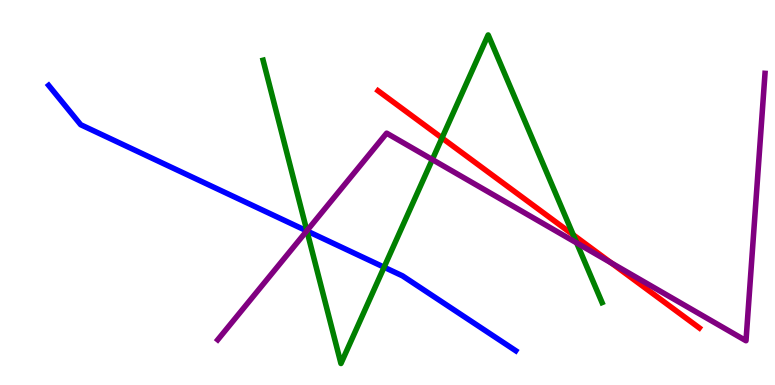[{'lines': ['blue', 'red'], 'intersections': []}, {'lines': ['green', 'red'], 'intersections': [{'x': 5.7, 'y': 6.42}, {'x': 7.4, 'y': 3.9}]}, {'lines': ['purple', 'red'], 'intersections': [{'x': 7.89, 'y': 3.17}]}, {'lines': ['blue', 'green'], 'intersections': [{'x': 3.96, 'y': 4.0}, {'x': 4.96, 'y': 3.06}]}, {'lines': ['blue', 'purple'], 'intersections': [{'x': 3.96, 'y': 4.0}]}, {'lines': ['green', 'purple'], 'intersections': [{'x': 3.96, 'y': 4.01}, {'x': 5.58, 'y': 5.86}, {'x': 7.44, 'y': 3.69}]}]